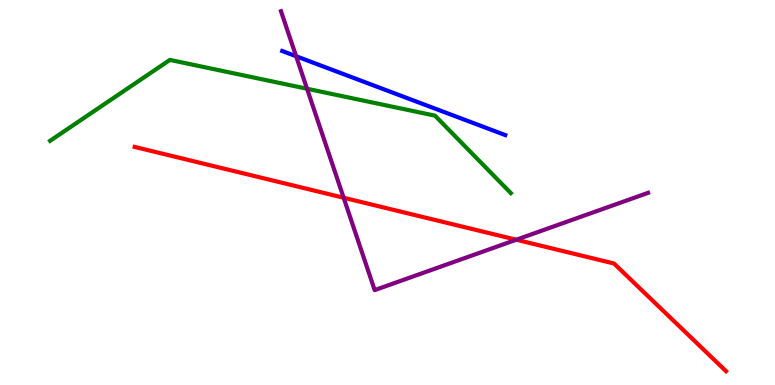[{'lines': ['blue', 'red'], 'intersections': []}, {'lines': ['green', 'red'], 'intersections': []}, {'lines': ['purple', 'red'], 'intersections': [{'x': 4.43, 'y': 4.86}, {'x': 6.66, 'y': 3.77}]}, {'lines': ['blue', 'green'], 'intersections': []}, {'lines': ['blue', 'purple'], 'intersections': [{'x': 3.82, 'y': 8.54}]}, {'lines': ['green', 'purple'], 'intersections': [{'x': 3.96, 'y': 7.69}]}]